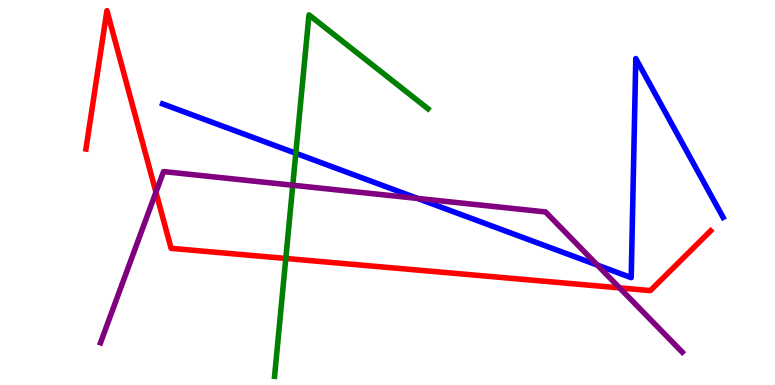[{'lines': ['blue', 'red'], 'intersections': []}, {'lines': ['green', 'red'], 'intersections': [{'x': 3.69, 'y': 3.29}]}, {'lines': ['purple', 'red'], 'intersections': [{'x': 2.01, 'y': 5.01}, {'x': 7.99, 'y': 2.52}]}, {'lines': ['blue', 'green'], 'intersections': [{'x': 3.82, 'y': 6.02}]}, {'lines': ['blue', 'purple'], 'intersections': [{'x': 5.39, 'y': 4.85}, {'x': 7.71, 'y': 3.11}]}, {'lines': ['green', 'purple'], 'intersections': [{'x': 3.78, 'y': 5.19}]}]